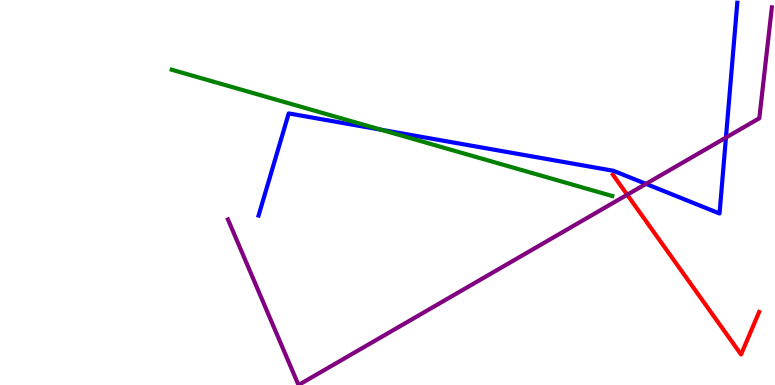[{'lines': ['blue', 'red'], 'intersections': []}, {'lines': ['green', 'red'], 'intersections': []}, {'lines': ['purple', 'red'], 'intersections': [{'x': 8.09, 'y': 4.94}]}, {'lines': ['blue', 'green'], 'intersections': [{'x': 4.92, 'y': 6.63}]}, {'lines': ['blue', 'purple'], 'intersections': [{'x': 8.33, 'y': 5.22}, {'x': 9.37, 'y': 6.43}]}, {'lines': ['green', 'purple'], 'intersections': []}]